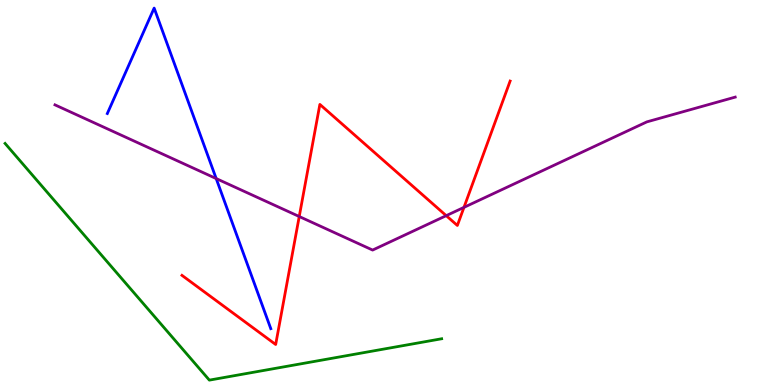[{'lines': ['blue', 'red'], 'intersections': []}, {'lines': ['green', 'red'], 'intersections': []}, {'lines': ['purple', 'red'], 'intersections': [{'x': 3.86, 'y': 4.38}, {'x': 5.76, 'y': 4.4}, {'x': 5.99, 'y': 4.61}]}, {'lines': ['blue', 'green'], 'intersections': []}, {'lines': ['blue', 'purple'], 'intersections': [{'x': 2.79, 'y': 5.36}]}, {'lines': ['green', 'purple'], 'intersections': []}]